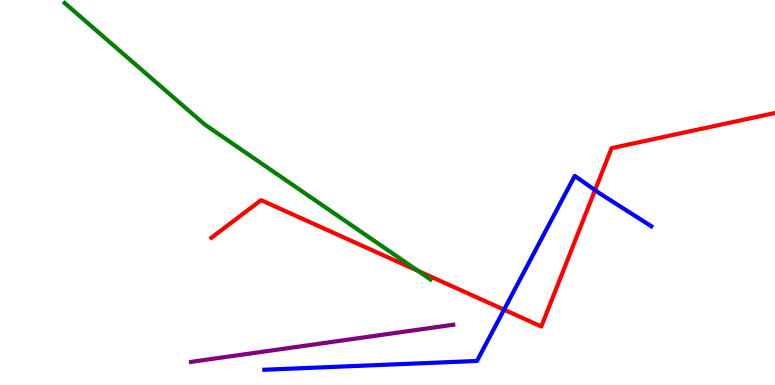[{'lines': ['blue', 'red'], 'intersections': [{'x': 6.5, 'y': 1.96}, {'x': 7.68, 'y': 5.06}]}, {'lines': ['green', 'red'], 'intersections': [{'x': 5.39, 'y': 2.96}]}, {'lines': ['purple', 'red'], 'intersections': []}, {'lines': ['blue', 'green'], 'intersections': []}, {'lines': ['blue', 'purple'], 'intersections': []}, {'lines': ['green', 'purple'], 'intersections': []}]